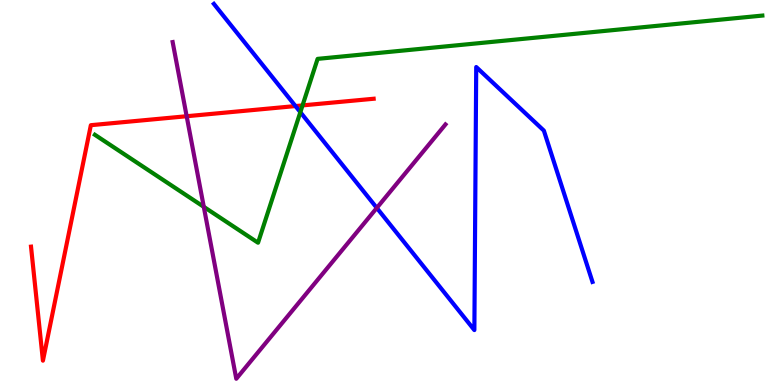[{'lines': ['blue', 'red'], 'intersections': [{'x': 3.81, 'y': 7.25}]}, {'lines': ['green', 'red'], 'intersections': [{'x': 3.9, 'y': 7.26}]}, {'lines': ['purple', 'red'], 'intersections': [{'x': 2.41, 'y': 6.98}]}, {'lines': ['blue', 'green'], 'intersections': [{'x': 3.88, 'y': 7.09}]}, {'lines': ['blue', 'purple'], 'intersections': [{'x': 4.86, 'y': 4.6}]}, {'lines': ['green', 'purple'], 'intersections': [{'x': 2.63, 'y': 4.63}]}]